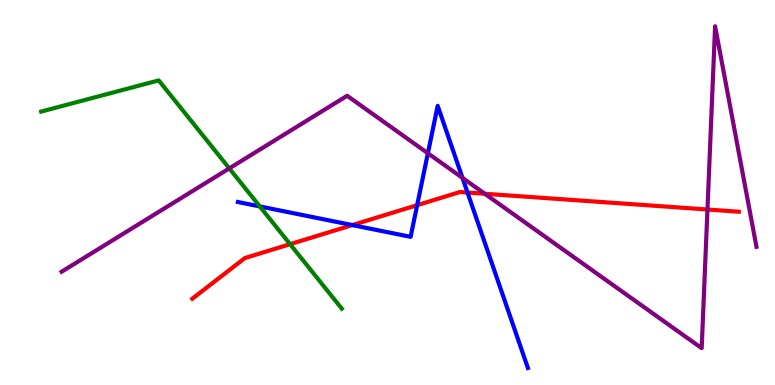[{'lines': ['blue', 'red'], 'intersections': [{'x': 4.55, 'y': 4.15}, {'x': 5.38, 'y': 4.67}, {'x': 6.03, 'y': 5.0}]}, {'lines': ['green', 'red'], 'intersections': [{'x': 3.74, 'y': 3.66}]}, {'lines': ['purple', 'red'], 'intersections': [{'x': 6.26, 'y': 4.97}, {'x': 9.13, 'y': 4.56}]}, {'lines': ['blue', 'green'], 'intersections': [{'x': 3.35, 'y': 4.64}]}, {'lines': ['blue', 'purple'], 'intersections': [{'x': 5.52, 'y': 6.02}, {'x': 5.97, 'y': 5.38}]}, {'lines': ['green', 'purple'], 'intersections': [{'x': 2.96, 'y': 5.63}]}]